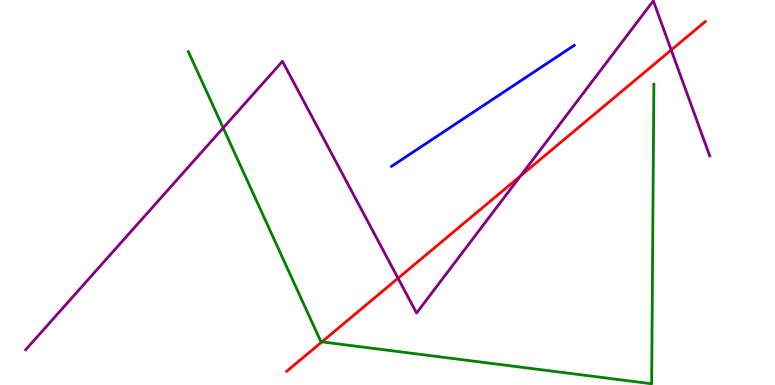[{'lines': ['blue', 'red'], 'intersections': []}, {'lines': ['green', 'red'], 'intersections': [{'x': 4.15, 'y': 1.12}]}, {'lines': ['purple', 'red'], 'intersections': [{'x': 5.14, 'y': 2.77}, {'x': 6.72, 'y': 5.43}, {'x': 8.66, 'y': 8.7}]}, {'lines': ['blue', 'green'], 'intersections': []}, {'lines': ['blue', 'purple'], 'intersections': []}, {'lines': ['green', 'purple'], 'intersections': [{'x': 2.88, 'y': 6.68}]}]